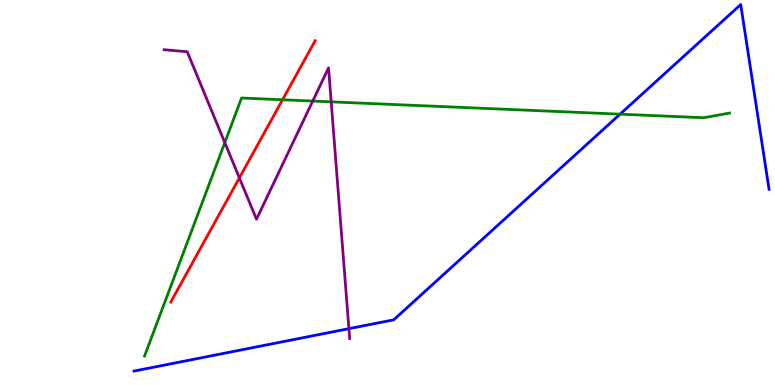[{'lines': ['blue', 'red'], 'intersections': []}, {'lines': ['green', 'red'], 'intersections': [{'x': 3.65, 'y': 7.41}]}, {'lines': ['purple', 'red'], 'intersections': [{'x': 3.09, 'y': 5.38}]}, {'lines': ['blue', 'green'], 'intersections': [{'x': 8.0, 'y': 7.03}]}, {'lines': ['blue', 'purple'], 'intersections': [{'x': 4.5, 'y': 1.46}]}, {'lines': ['green', 'purple'], 'intersections': [{'x': 2.9, 'y': 6.3}, {'x': 4.04, 'y': 7.38}, {'x': 4.27, 'y': 7.35}]}]